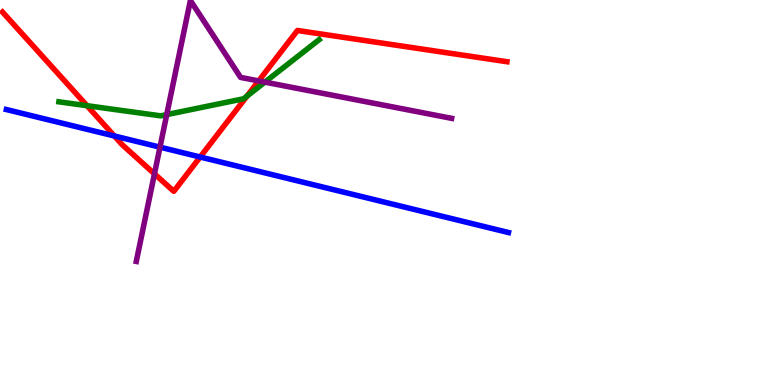[{'lines': ['blue', 'red'], 'intersections': [{'x': 1.48, 'y': 6.47}, {'x': 2.58, 'y': 5.92}]}, {'lines': ['green', 'red'], 'intersections': [{'x': 1.12, 'y': 7.25}, {'x': 3.19, 'y': 7.5}]}, {'lines': ['purple', 'red'], 'intersections': [{'x': 1.99, 'y': 5.48}, {'x': 3.34, 'y': 7.9}]}, {'lines': ['blue', 'green'], 'intersections': []}, {'lines': ['blue', 'purple'], 'intersections': [{'x': 2.06, 'y': 6.18}]}, {'lines': ['green', 'purple'], 'intersections': [{'x': 2.15, 'y': 7.02}, {'x': 3.42, 'y': 7.87}]}]